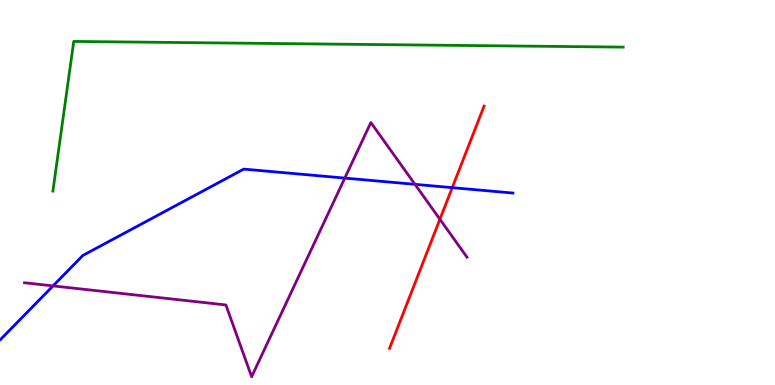[{'lines': ['blue', 'red'], 'intersections': [{'x': 5.84, 'y': 5.13}]}, {'lines': ['green', 'red'], 'intersections': []}, {'lines': ['purple', 'red'], 'intersections': [{'x': 5.68, 'y': 4.3}]}, {'lines': ['blue', 'green'], 'intersections': []}, {'lines': ['blue', 'purple'], 'intersections': [{'x': 0.684, 'y': 2.57}, {'x': 4.45, 'y': 5.37}, {'x': 5.35, 'y': 5.21}]}, {'lines': ['green', 'purple'], 'intersections': []}]